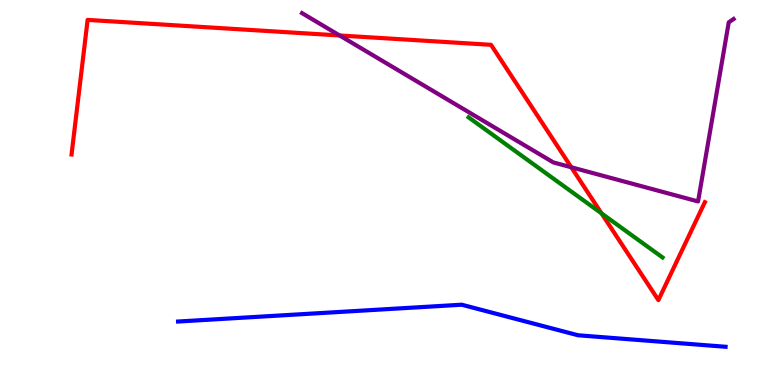[{'lines': ['blue', 'red'], 'intersections': []}, {'lines': ['green', 'red'], 'intersections': [{'x': 7.76, 'y': 4.46}]}, {'lines': ['purple', 'red'], 'intersections': [{'x': 4.38, 'y': 9.08}, {'x': 7.37, 'y': 5.66}]}, {'lines': ['blue', 'green'], 'intersections': []}, {'lines': ['blue', 'purple'], 'intersections': []}, {'lines': ['green', 'purple'], 'intersections': []}]